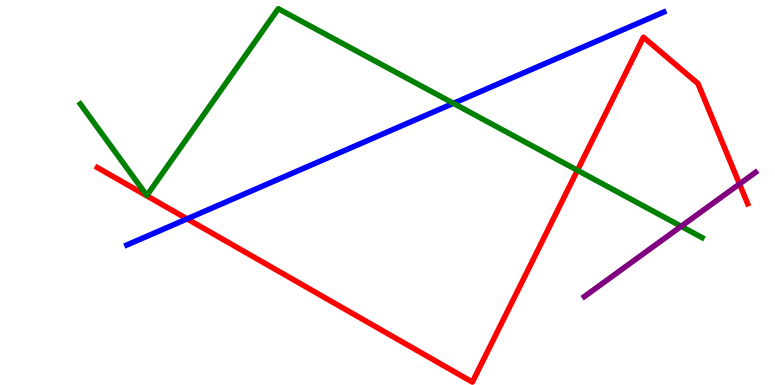[{'lines': ['blue', 'red'], 'intersections': [{'x': 2.41, 'y': 4.32}]}, {'lines': ['green', 'red'], 'intersections': [{'x': 7.45, 'y': 5.58}]}, {'lines': ['purple', 'red'], 'intersections': [{'x': 9.54, 'y': 5.22}]}, {'lines': ['blue', 'green'], 'intersections': [{'x': 5.85, 'y': 7.32}]}, {'lines': ['blue', 'purple'], 'intersections': []}, {'lines': ['green', 'purple'], 'intersections': [{'x': 8.79, 'y': 4.12}]}]